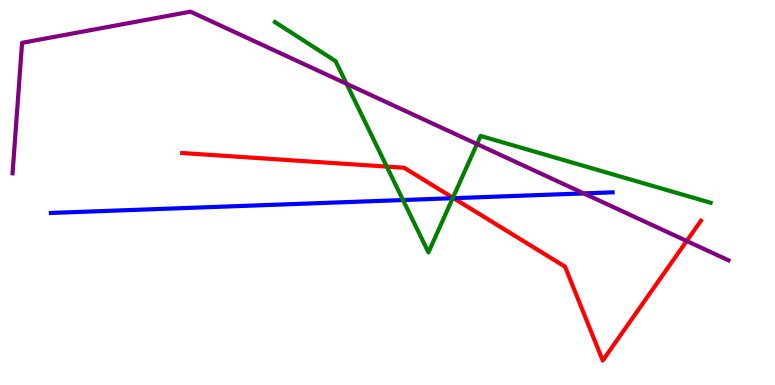[{'lines': ['blue', 'red'], 'intersections': [{'x': 5.85, 'y': 4.85}]}, {'lines': ['green', 'red'], 'intersections': [{'x': 4.99, 'y': 5.67}, {'x': 5.84, 'y': 4.86}]}, {'lines': ['purple', 'red'], 'intersections': [{'x': 8.86, 'y': 3.74}]}, {'lines': ['blue', 'green'], 'intersections': [{'x': 5.2, 'y': 4.8}, {'x': 5.84, 'y': 4.85}]}, {'lines': ['blue', 'purple'], 'intersections': [{'x': 7.53, 'y': 4.98}]}, {'lines': ['green', 'purple'], 'intersections': [{'x': 4.47, 'y': 7.82}, {'x': 6.15, 'y': 6.26}]}]